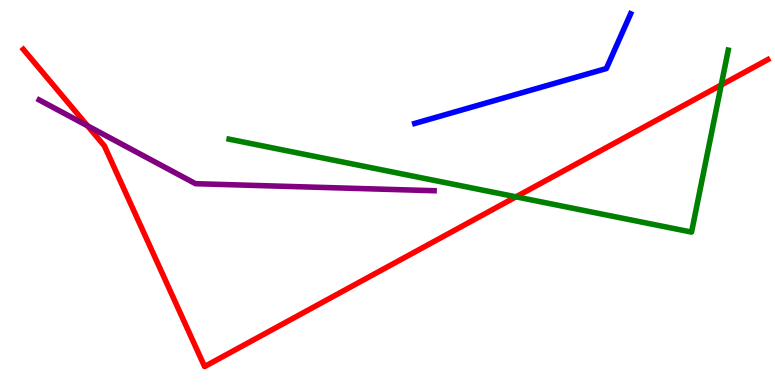[{'lines': ['blue', 'red'], 'intersections': []}, {'lines': ['green', 'red'], 'intersections': [{'x': 6.66, 'y': 4.89}, {'x': 9.31, 'y': 7.79}]}, {'lines': ['purple', 'red'], 'intersections': [{'x': 1.13, 'y': 6.73}]}, {'lines': ['blue', 'green'], 'intersections': []}, {'lines': ['blue', 'purple'], 'intersections': []}, {'lines': ['green', 'purple'], 'intersections': []}]